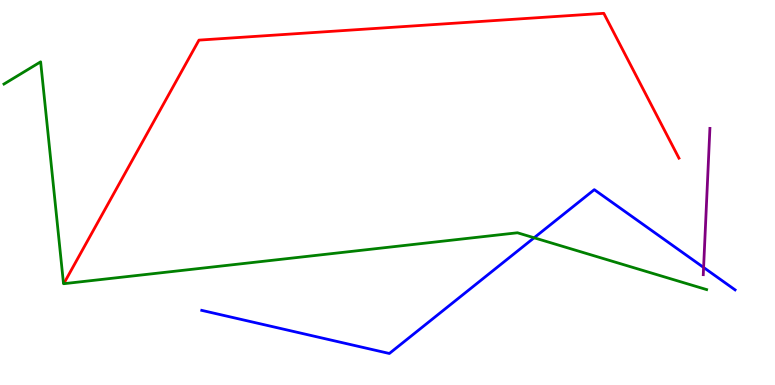[{'lines': ['blue', 'red'], 'intersections': []}, {'lines': ['green', 'red'], 'intersections': []}, {'lines': ['purple', 'red'], 'intersections': []}, {'lines': ['blue', 'green'], 'intersections': [{'x': 6.89, 'y': 3.82}]}, {'lines': ['blue', 'purple'], 'intersections': [{'x': 9.08, 'y': 3.05}]}, {'lines': ['green', 'purple'], 'intersections': []}]